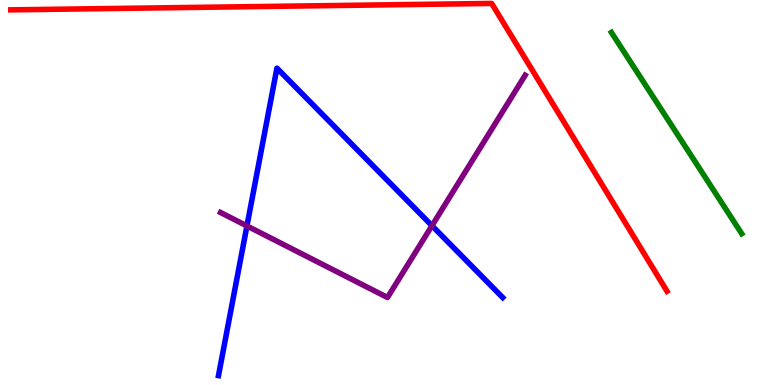[{'lines': ['blue', 'red'], 'intersections': []}, {'lines': ['green', 'red'], 'intersections': []}, {'lines': ['purple', 'red'], 'intersections': []}, {'lines': ['blue', 'green'], 'intersections': []}, {'lines': ['blue', 'purple'], 'intersections': [{'x': 3.19, 'y': 4.13}, {'x': 5.57, 'y': 4.14}]}, {'lines': ['green', 'purple'], 'intersections': []}]